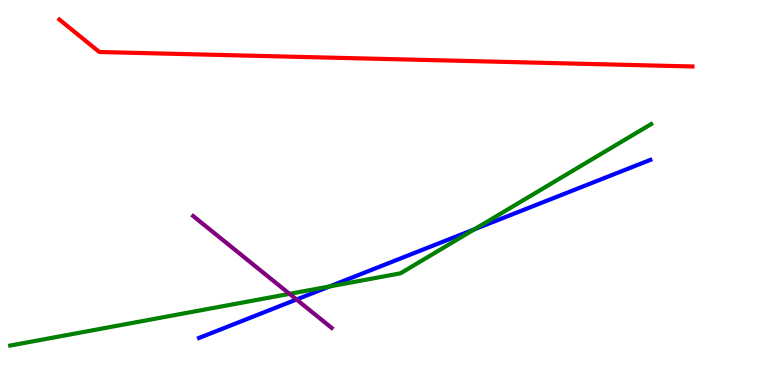[{'lines': ['blue', 'red'], 'intersections': []}, {'lines': ['green', 'red'], 'intersections': []}, {'lines': ['purple', 'red'], 'intersections': []}, {'lines': ['blue', 'green'], 'intersections': [{'x': 4.25, 'y': 2.56}, {'x': 6.12, 'y': 4.04}]}, {'lines': ['blue', 'purple'], 'intersections': [{'x': 3.83, 'y': 2.22}]}, {'lines': ['green', 'purple'], 'intersections': [{'x': 3.74, 'y': 2.37}]}]